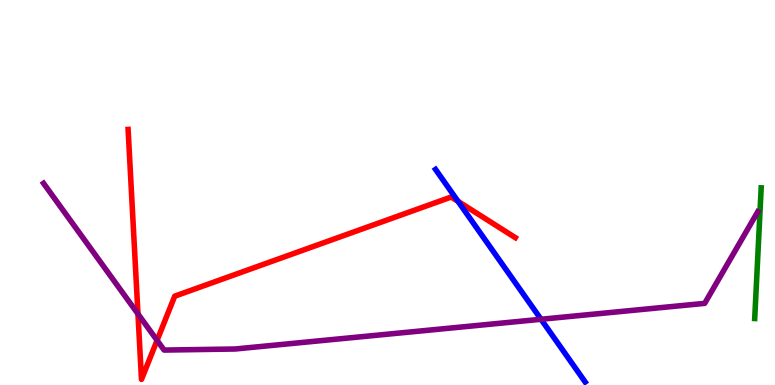[{'lines': ['blue', 'red'], 'intersections': [{'x': 5.91, 'y': 4.77}]}, {'lines': ['green', 'red'], 'intersections': []}, {'lines': ['purple', 'red'], 'intersections': [{'x': 1.78, 'y': 1.85}, {'x': 2.03, 'y': 1.16}]}, {'lines': ['blue', 'green'], 'intersections': []}, {'lines': ['blue', 'purple'], 'intersections': [{'x': 6.98, 'y': 1.71}]}, {'lines': ['green', 'purple'], 'intersections': []}]